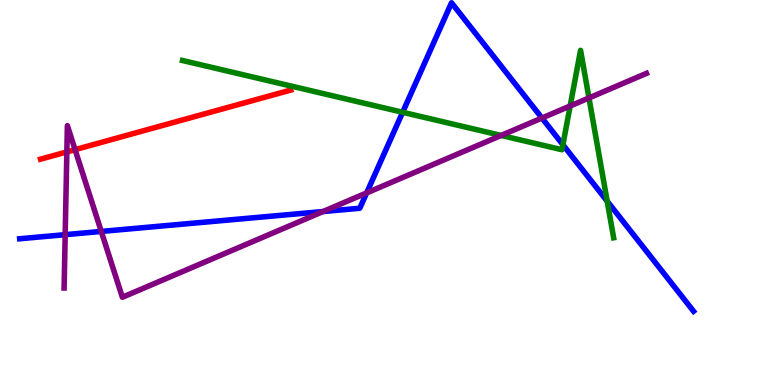[{'lines': ['blue', 'red'], 'intersections': []}, {'lines': ['green', 'red'], 'intersections': []}, {'lines': ['purple', 'red'], 'intersections': [{'x': 0.863, 'y': 6.05}, {'x': 0.969, 'y': 6.11}]}, {'lines': ['blue', 'green'], 'intersections': [{'x': 5.2, 'y': 7.08}, {'x': 7.26, 'y': 6.24}, {'x': 7.83, 'y': 4.77}]}, {'lines': ['blue', 'purple'], 'intersections': [{'x': 0.841, 'y': 3.9}, {'x': 1.31, 'y': 3.99}, {'x': 4.17, 'y': 4.51}, {'x': 4.73, 'y': 4.99}, {'x': 6.99, 'y': 6.93}]}, {'lines': ['green', 'purple'], 'intersections': [{'x': 6.47, 'y': 6.48}, {'x': 7.36, 'y': 7.25}, {'x': 7.6, 'y': 7.46}]}]